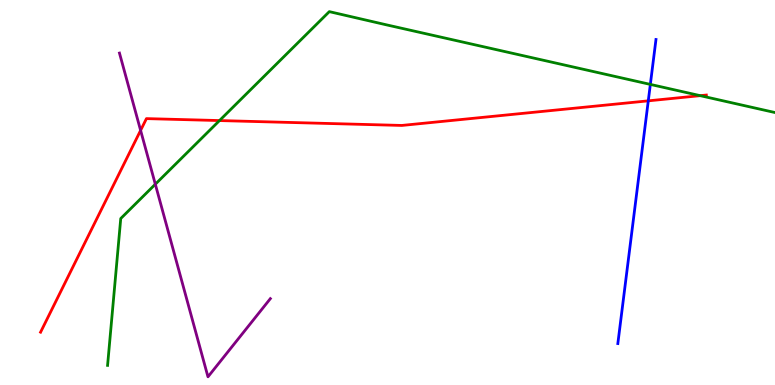[{'lines': ['blue', 'red'], 'intersections': [{'x': 8.36, 'y': 7.38}]}, {'lines': ['green', 'red'], 'intersections': [{'x': 2.83, 'y': 6.87}, {'x': 9.03, 'y': 7.52}]}, {'lines': ['purple', 'red'], 'intersections': [{'x': 1.81, 'y': 6.61}]}, {'lines': ['blue', 'green'], 'intersections': [{'x': 8.39, 'y': 7.81}]}, {'lines': ['blue', 'purple'], 'intersections': []}, {'lines': ['green', 'purple'], 'intersections': [{'x': 2.0, 'y': 5.21}]}]